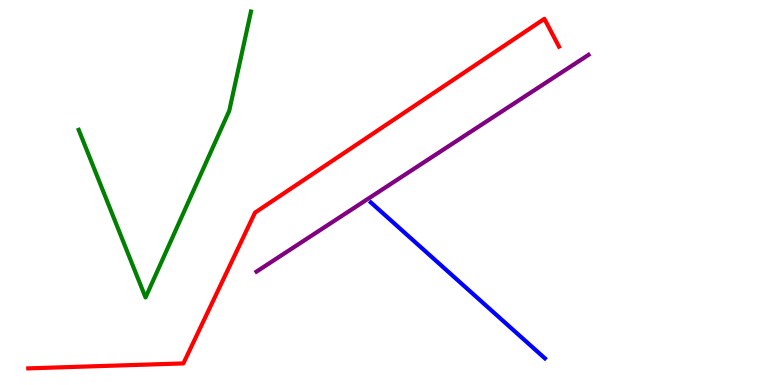[{'lines': ['blue', 'red'], 'intersections': []}, {'lines': ['green', 'red'], 'intersections': []}, {'lines': ['purple', 'red'], 'intersections': []}, {'lines': ['blue', 'green'], 'intersections': []}, {'lines': ['blue', 'purple'], 'intersections': []}, {'lines': ['green', 'purple'], 'intersections': []}]